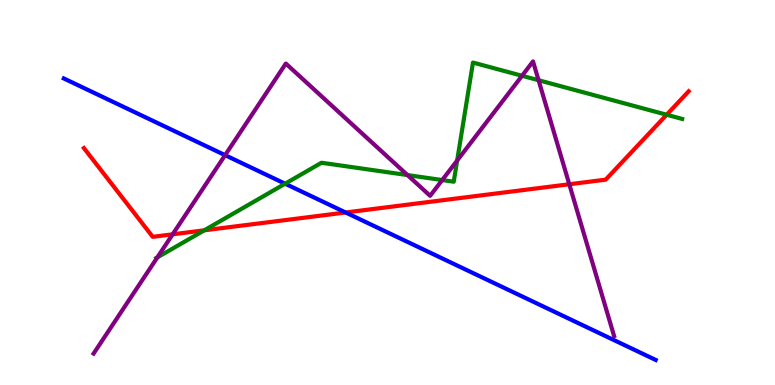[{'lines': ['blue', 'red'], 'intersections': [{'x': 4.46, 'y': 4.48}]}, {'lines': ['green', 'red'], 'intersections': [{'x': 2.64, 'y': 4.02}, {'x': 8.6, 'y': 7.02}]}, {'lines': ['purple', 'red'], 'intersections': [{'x': 2.23, 'y': 3.91}, {'x': 7.35, 'y': 5.21}]}, {'lines': ['blue', 'green'], 'intersections': [{'x': 3.68, 'y': 5.23}]}, {'lines': ['blue', 'purple'], 'intersections': [{'x': 2.9, 'y': 5.97}]}, {'lines': ['green', 'purple'], 'intersections': [{'x': 2.03, 'y': 3.31}, {'x': 5.26, 'y': 5.45}, {'x': 5.71, 'y': 5.32}, {'x': 5.9, 'y': 5.83}, {'x': 6.74, 'y': 8.03}, {'x': 6.95, 'y': 7.92}]}]